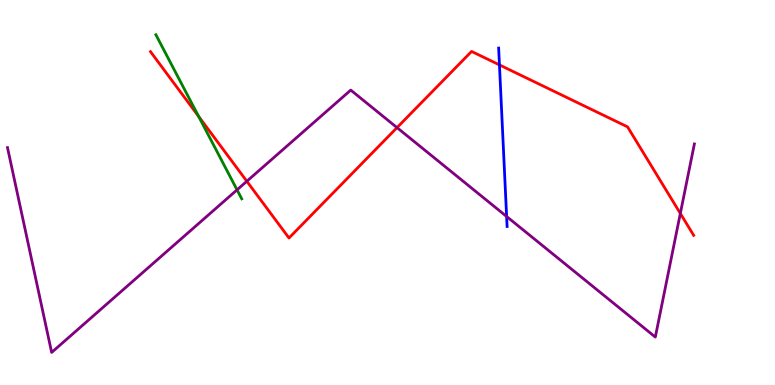[{'lines': ['blue', 'red'], 'intersections': [{'x': 6.44, 'y': 8.31}]}, {'lines': ['green', 'red'], 'intersections': [{'x': 2.56, 'y': 6.98}]}, {'lines': ['purple', 'red'], 'intersections': [{'x': 3.18, 'y': 5.29}, {'x': 5.12, 'y': 6.69}, {'x': 8.78, 'y': 4.46}]}, {'lines': ['blue', 'green'], 'intersections': []}, {'lines': ['blue', 'purple'], 'intersections': [{'x': 6.54, 'y': 4.38}]}, {'lines': ['green', 'purple'], 'intersections': [{'x': 3.06, 'y': 5.07}]}]